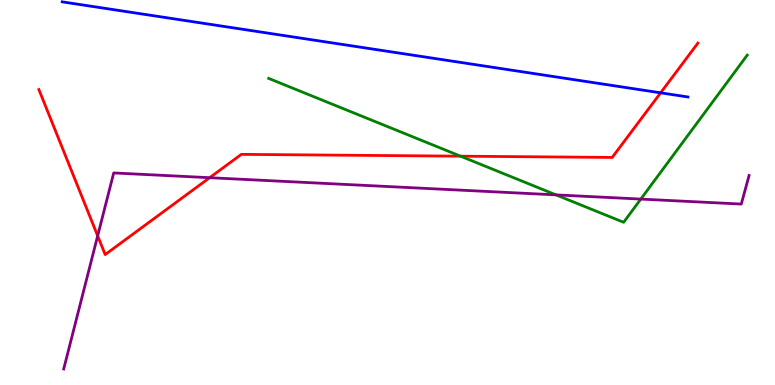[{'lines': ['blue', 'red'], 'intersections': [{'x': 8.52, 'y': 7.59}]}, {'lines': ['green', 'red'], 'intersections': [{'x': 5.94, 'y': 5.94}]}, {'lines': ['purple', 'red'], 'intersections': [{'x': 1.26, 'y': 3.87}, {'x': 2.71, 'y': 5.38}]}, {'lines': ['blue', 'green'], 'intersections': []}, {'lines': ['blue', 'purple'], 'intersections': []}, {'lines': ['green', 'purple'], 'intersections': [{'x': 7.17, 'y': 4.94}, {'x': 8.27, 'y': 4.83}]}]